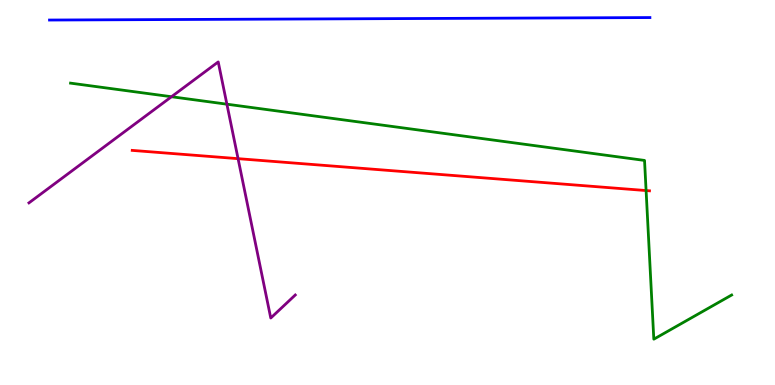[{'lines': ['blue', 'red'], 'intersections': []}, {'lines': ['green', 'red'], 'intersections': [{'x': 8.34, 'y': 5.05}]}, {'lines': ['purple', 'red'], 'intersections': [{'x': 3.07, 'y': 5.88}]}, {'lines': ['blue', 'green'], 'intersections': []}, {'lines': ['blue', 'purple'], 'intersections': []}, {'lines': ['green', 'purple'], 'intersections': [{'x': 2.21, 'y': 7.49}, {'x': 2.93, 'y': 7.29}]}]